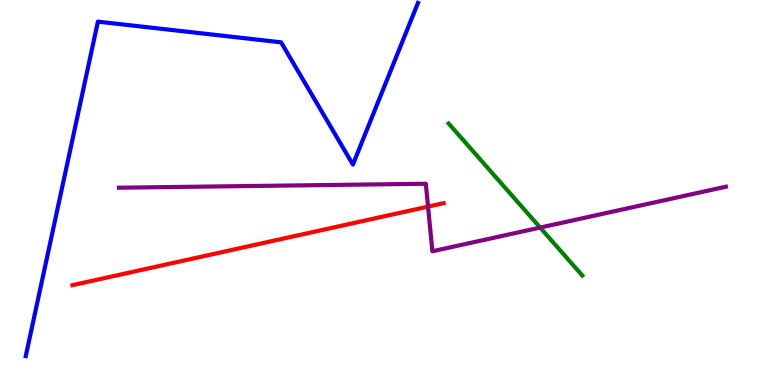[{'lines': ['blue', 'red'], 'intersections': []}, {'lines': ['green', 'red'], 'intersections': []}, {'lines': ['purple', 'red'], 'intersections': [{'x': 5.52, 'y': 4.63}]}, {'lines': ['blue', 'green'], 'intersections': []}, {'lines': ['blue', 'purple'], 'intersections': []}, {'lines': ['green', 'purple'], 'intersections': [{'x': 6.97, 'y': 4.09}]}]